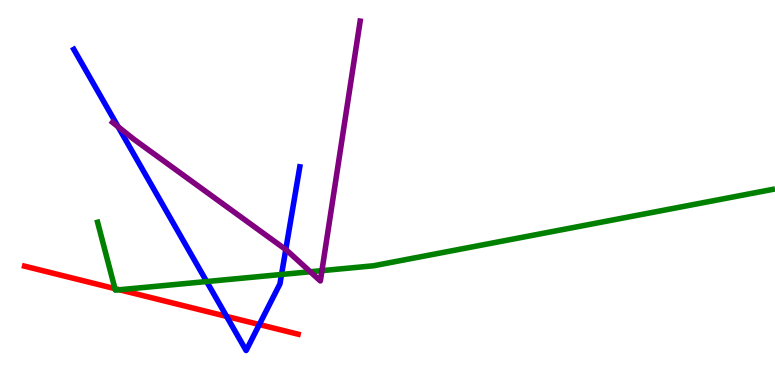[{'lines': ['blue', 'red'], 'intersections': [{'x': 2.92, 'y': 1.78}, {'x': 3.35, 'y': 1.57}]}, {'lines': ['green', 'red'], 'intersections': [{'x': 1.48, 'y': 2.5}, {'x': 1.54, 'y': 2.47}]}, {'lines': ['purple', 'red'], 'intersections': []}, {'lines': ['blue', 'green'], 'intersections': [{'x': 2.67, 'y': 2.69}, {'x': 3.63, 'y': 2.87}]}, {'lines': ['blue', 'purple'], 'intersections': [{'x': 1.52, 'y': 6.71}, {'x': 3.69, 'y': 3.52}]}, {'lines': ['green', 'purple'], 'intersections': [{'x': 4.0, 'y': 2.94}, {'x': 4.15, 'y': 2.97}]}]